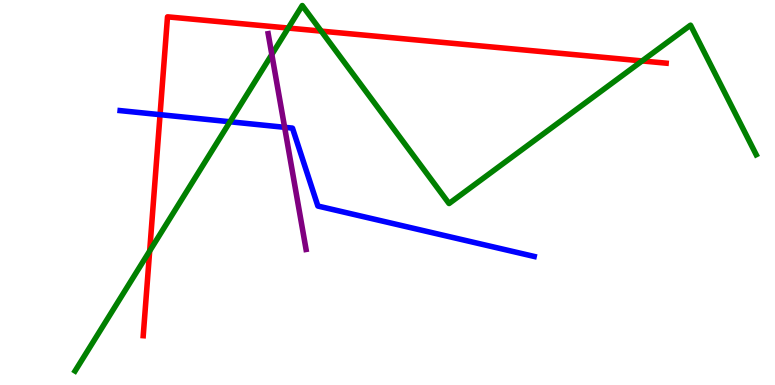[{'lines': ['blue', 'red'], 'intersections': [{'x': 2.07, 'y': 7.02}]}, {'lines': ['green', 'red'], 'intersections': [{'x': 1.93, 'y': 3.48}, {'x': 3.72, 'y': 9.27}, {'x': 4.14, 'y': 9.19}, {'x': 8.29, 'y': 8.42}]}, {'lines': ['purple', 'red'], 'intersections': []}, {'lines': ['blue', 'green'], 'intersections': [{'x': 2.97, 'y': 6.84}]}, {'lines': ['blue', 'purple'], 'intersections': [{'x': 3.67, 'y': 6.69}]}, {'lines': ['green', 'purple'], 'intersections': [{'x': 3.51, 'y': 8.58}]}]